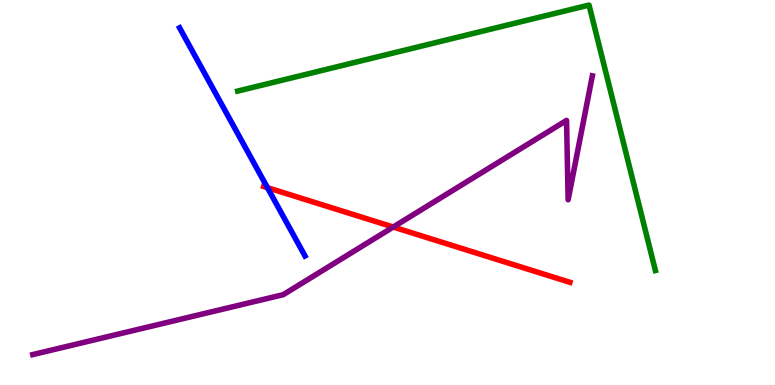[{'lines': ['blue', 'red'], 'intersections': [{'x': 3.45, 'y': 5.13}]}, {'lines': ['green', 'red'], 'intersections': []}, {'lines': ['purple', 'red'], 'intersections': [{'x': 5.07, 'y': 4.1}]}, {'lines': ['blue', 'green'], 'intersections': []}, {'lines': ['blue', 'purple'], 'intersections': []}, {'lines': ['green', 'purple'], 'intersections': []}]